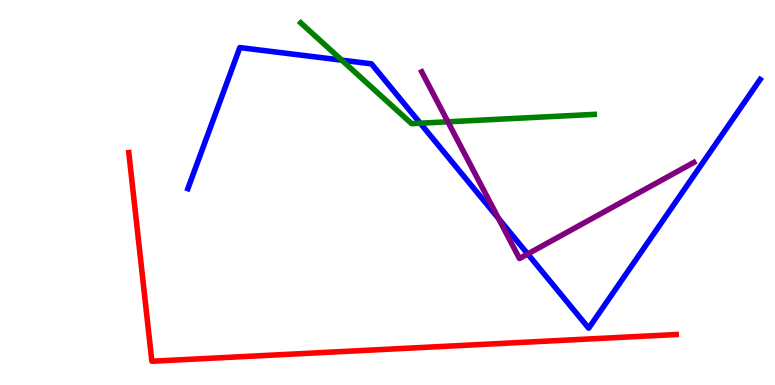[{'lines': ['blue', 'red'], 'intersections': []}, {'lines': ['green', 'red'], 'intersections': []}, {'lines': ['purple', 'red'], 'intersections': []}, {'lines': ['blue', 'green'], 'intersections': [{'x': 4.41, 'y': 8.44}, {'x': 5.42, 'y': 6.8}]}, {'lines': ['blue', 'purple'], 'intersections': [{'x': 6.43, 'y': 4.33}, {'x': 6.81, 'y': 3.4}]}, {'lines': ['green', 'purple'], 'intersections': [{'x': 5.78, 'y': 6.84}]}]